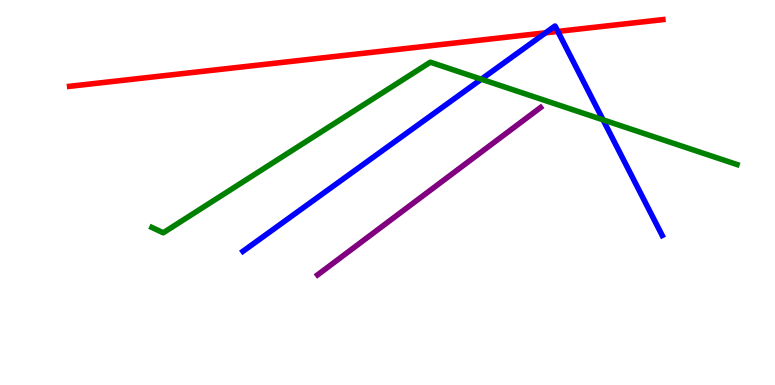[{'lines': ['blue', 'red'], 'intersections': [{'x': 7.04, 'y': 9.15}, {'x': 7.2, 'y': 9.18}]}, {'lines': ['green', 'red'], 'intersections': []}, {'lines': ['purple', 'red'], 'intersections': []}, {'lines': ['blue', 'green'], 'intersections': [{'x': 6.21, 'y': 7.94}, {'x': 7.78, 'y': 6.89}]}, {'lines': ['blue', 'purple'], 'intersections': []}, {'lines': ['green', 'purple'], 'intersections': []}]